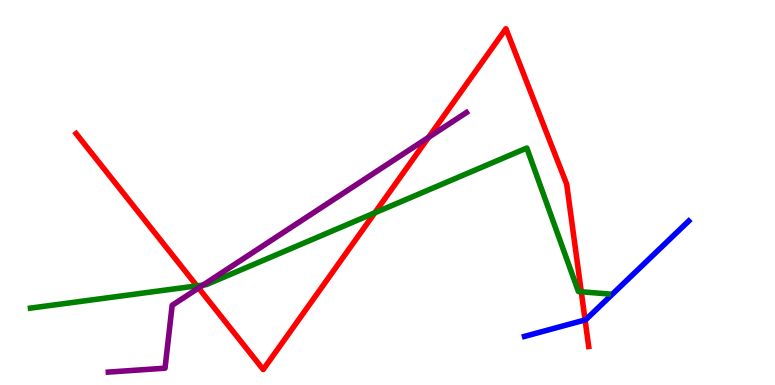[{'lines': ['blue', 'red'], 'intersections': [{'x': 7.55, 'y': 1.69}]}, {'lines': ['green', 'red'], 'intersections': [{'x': 2.54, 'y': 2.57}, {'x': 4.84, 'y': 4.47}, {'x': 7.5, 'y': 2.42}]}, {'lines': ['purple', 'red'], 'intersections': [{'x': 2.56, 'y': 2.52}, {'x': 5.53, 'y': 6.43}]}, {'lines': ['blue', 'green'], 'intersections': []}, {'lines': ['blue', 'purple'], 'intersections': []}, {'lines': ['green', 'purple'], 'intersections': [{'x': 2.62, 'y': 2.6}]}]